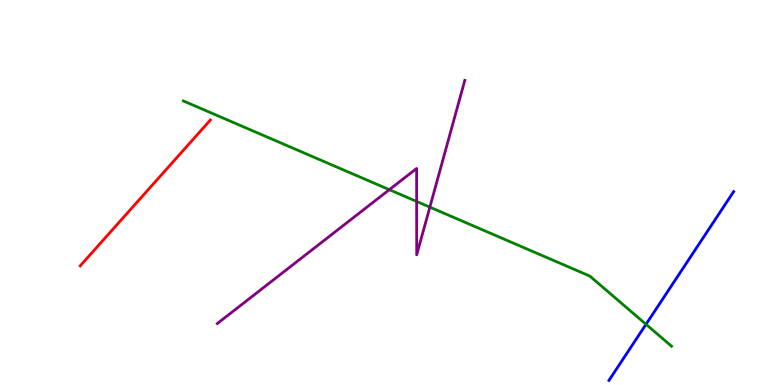[{'lines': ['blue', 'red'], 'intersections': []}, {'lines': ['green', 'red'], 'intersections': []}, {'lines': ['purple', 'red'], 'intersections': []}, {'lines': ['blue', 'green'], 'intersections': [{'x': 8.34, 'y': 1.58}]}, {'lines': ['blue', 'purple'], 'intersections': []}, {'lines': ['green', 'purple'], 'intersections': [{'x': 5.02, 'y': 5.07}, {'x': 5.38, 'y': 4.77}, {'x': 5.55, 'y': 4.62}]}]